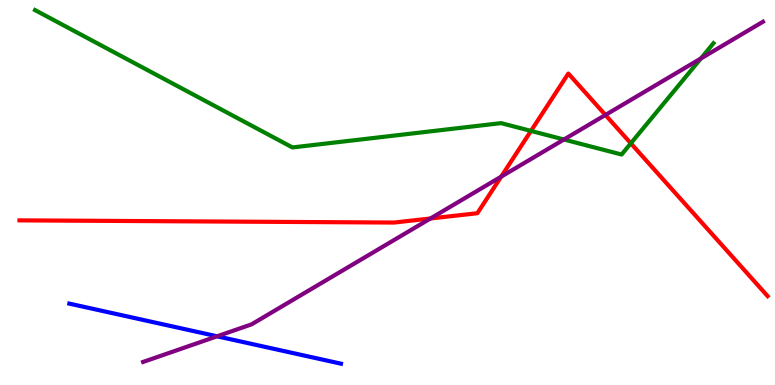[{'lines': ['blue', 'red'], 'intersections': []}, {'lines': ['green', 'red'], 'intersections': [{'x': 6.85, 'y': 6.6}, {'x': 8.14, 'y': 6.28}]}, {'lines': ['purple', 'red'], 'intersections': [{'x': 5.55, 'y': 4.33}, {'x': 6.47, 'y': 5.41}, {'x': 7.81, 'y': 7.01}]}, {'lines': ['blue', 'green'], 'intersections': []}, {'lines': ['blue', 'purple'], 'intersections': [{'x': 2.8, 'y': 1.27}]}, {'lines': ['green', 'purple'], 'intersections': [{'x': 7.28, 'y': 6.38}, {'x': 9.04, 'y': 8.48}]}]